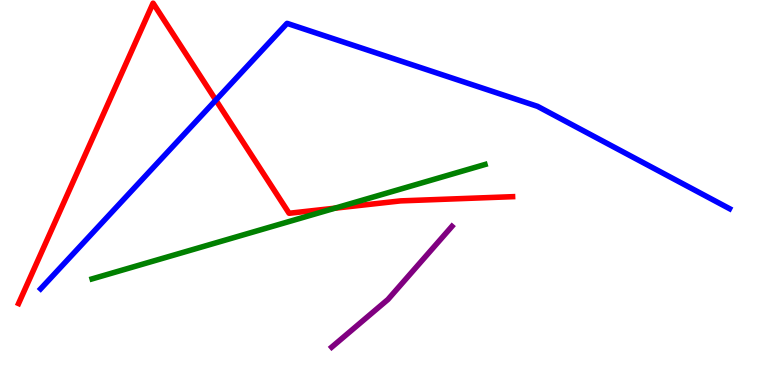[{'lines': ['blue', 'red'], 'intersections': [{'x': 2.78, 'y': 7.4}]}, {'lines': ['green', 'red'], 'intersections': [{'x': 4.32, 'y': 4.59}]}, {'lines': ['purple', 'red'], 'intersections': []}, {'lines': ['blue', 'green'], 'intersections': []}, {'lines': ['blue', 'purple'], 'intersections': []}, {'lines': ['green', 'purple'], 'intersections': []}]